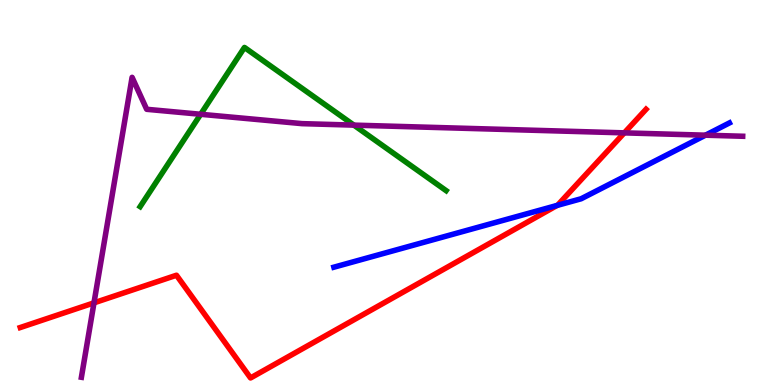[{'lines': ['blue', 'red'], 'intersections': [{'x': 7.19, 'y': 4.66}]}, {'lines': ['green', 'red'], 'intersections': []}, {'lines': ['purple', 'red'], 'intersections': [{'x': 1.21, 'y': 2.13}, {'x': 8.06, 'y': 6.55}]}, {'lines': ['blue', 'green'], 'intersections': []}, {'lines': ['blue', 'purple'], 'intersections': [{'x': 9.1, 'y': 6.49}]}, {'lines': ['green', 'purple'], 'intersections': [{'x': 2.59, 'y': 7.03}, {'x': 4.57, 'y': 6.75}]}]